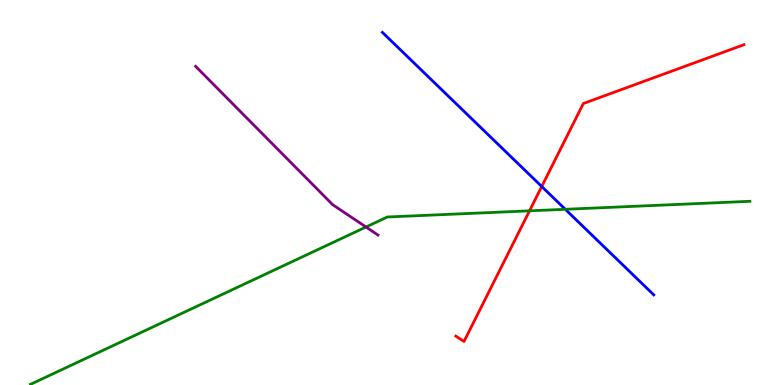[{'lines': ['blue', 'red'], 'intersections': [{'x': 6.99, 'y': 5.16}]}, {'lines': ['green', 'red'], 'intersections': [{'x': 6.83, 'y': 4.52}]}, {'lines': ['purple', 'red'], 'intersections': []}, {'lines': ['blue', 'green'], 'intersections': [{'x': 7.29, 'y': 4.56}]}, {'lines': ['blue', 'purple'], 'intersections': []}, {'lines': ['green', 'purple'], 'intersections': [{'x': 4.72, 'y': 4.1}]}]